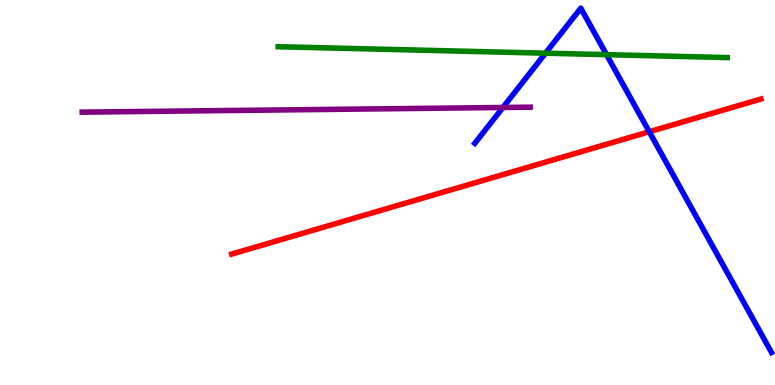[{'lines': ['blue', 'red'], 'intersections': [{'x': 8.38, 'y': 6.58}]}, {'lines': ['green', 'red'], 'intersections': []}, {'lines': ['purple', 'red'], 'intersections': []}, {'lines': ['blue', 'green'], 'intersections': [{'x': 7.04, 'y': 8.62}, {'x': 7.83, 'y': 8.58}]}, {'lines': ['blue', 'purple'], 'intersections': [{'x': 6.49, 'y': 7.21}]}, {'lines': ['green', 'purple'], 'intersections': []}]